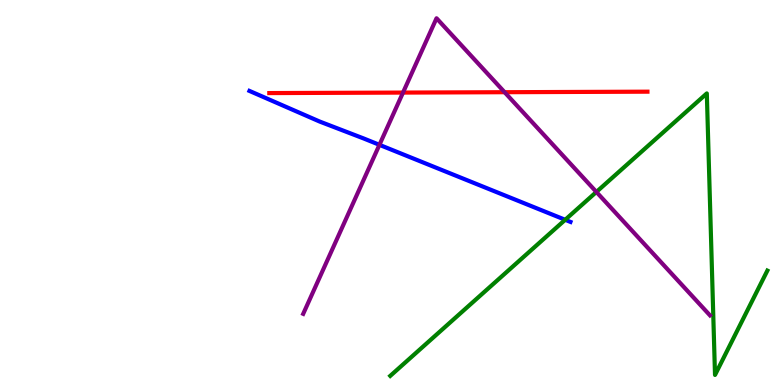[{'lines': ['blue', 'red'], 'intersections': []}, {'lines': ['green', 'red'], 'intersections': []}, {'lines': ['purple', 'red'], 'intersections': [{'x': 5.2, 'y': 7.6}, {'x': 6.51, 'y': 7.61}]}, {'lines': ['blue', 'green'], 'intersections': [{'x': 7.29, 'y': 4.29}]}, {'lines': ['blue', 'purple'], 'intersections': [{'x': 4.9, 'y': 6.24}]}, {'lines': ['green', 'purple'], 'intersections': [{'x': 7.7, 'y': 5.01}]}]